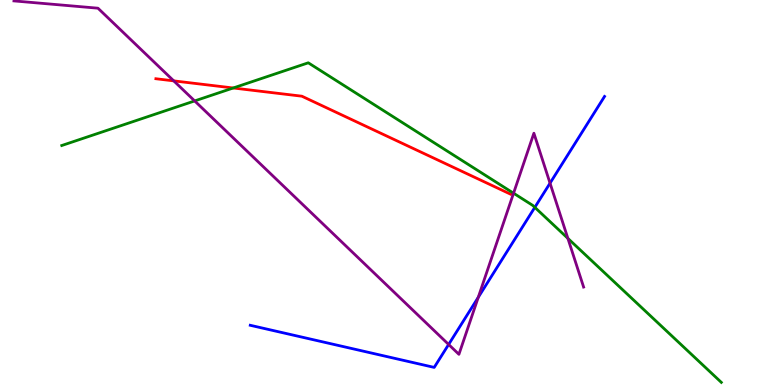[{'lines': ['blue', 'red'], 'intersections': []}, {'lines': ['green', 'red'], 'intersections': [{'x': 3.01, 'y': 7.71}]}, {'lines': ['purple', 'red'], 'intersections': [{'x': 2.24, 'y': 7.9}]}, {'lines': ['blue', 'green'], 'intersections': [{'x': 6.9, 'y': 4.61}]}, {'lines': ['blue', 'purple'], 'intersections': [{'x': 5.79, 'y': 1.05}, {'x': 6.17, 'y': 2.28}, {'x': 7.1, 'y': 5.24}]}, {'lines': ['green', 'purple'], 'intersections': [{'x': 2.51, 'y': 7.38}, {'x': 6.63, 'y': 4.98}, {'x': 7.33, 'y': 3.81}]}]